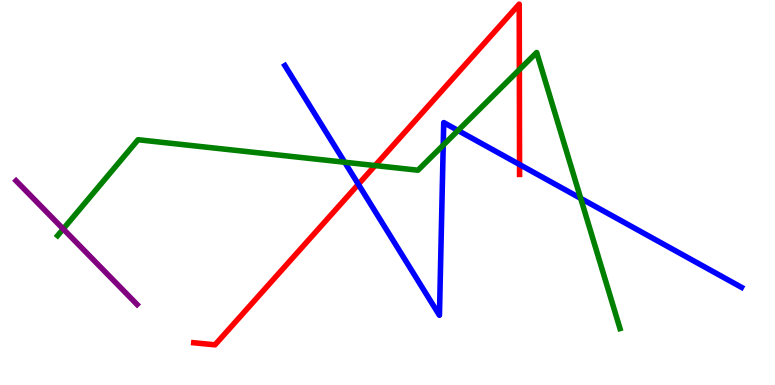[{'lines': ['blue', 'red'], 'intersections': [{'x': 4.62, 'y': 5.21}, {'x': 6.7, 'y': 5.73}]}, {'lines': ['green', 'red'], 'intersections': [{'x': 4.84, 'y': 5.7}, {'x': 6.7, 'y': 8.19}]}, {'lines': ['purple', 'red'], 'intersections': []}, {'lines': ['blue', 'green'], 'intersections': [{'x': 4.45, 'y': 5.79}, {'x': 5.72, 'y': 6.23}, {'x': 5.91, 'y': 6.61}, {'x': 7.49, 'y': 4.85}]}, {'lines': ['blue', 'purple'], 'intersections': []}, {'lines': ['green', 'purple'], 'intersections': [{'x': 0.816, 'y': 4.05}]}]